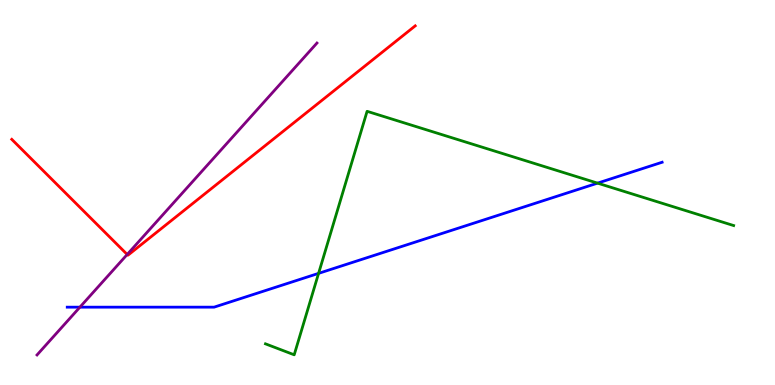[{'lines': ['blue', 'red'], 'intersections': []}, {'lines': ['green', 'red'], 'intersections': []}, {'lines': ['purple', 'red'], 'intersections': [{'x': 1.64, 'y': 3.39}]}, {'lines': ['blue', 'green'], 'intersections': [{'x': 4.11, 'y': 2.9}, {'x': 7.71, 'y': 5.24}]}, {'lines': ['blue', 'purple'], 'intersections': [{'x': 1.03, 'y': 2.02}]}, {'lines': ['green', 'purple'], 'intersections': []}]